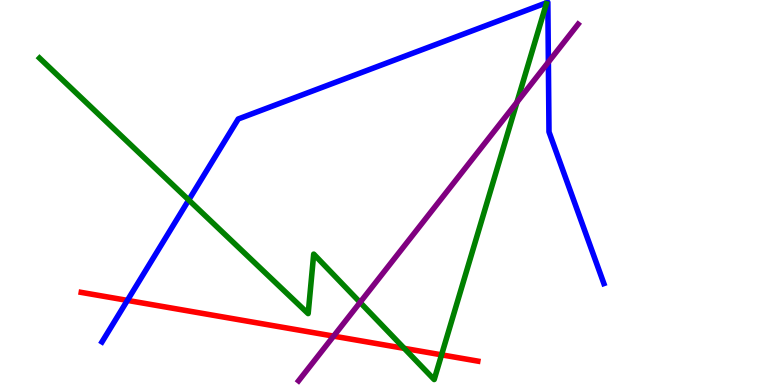[{'lines': ['blue', 'red'], 'intersections': [{'x': 1.64, 'y': 2.2}]}, {'lines': ['green', 'red'], 'intersections': [{'x': 5.22, 'y': 0.951}, {'x': 5.7, 'y': 0.783}]}, {'lines': ['purple', 'red'], 'intersections': [{'x': 4.3, 'y': 1.27}]}, {'lines': ['blue', 'green'], 'intersections': [{'x': 2.44, 'y': 4.8}]}, {'lines': ['blue', 'purple'], 'intersections': [{'x': 7.08, 'y': 8.39}]}, {'lines': ['green', 'purple'], 'intersections': [{'x': 4.65, 'y': 2.15}, {'x': 6.67, 'y': 7.34}]}]